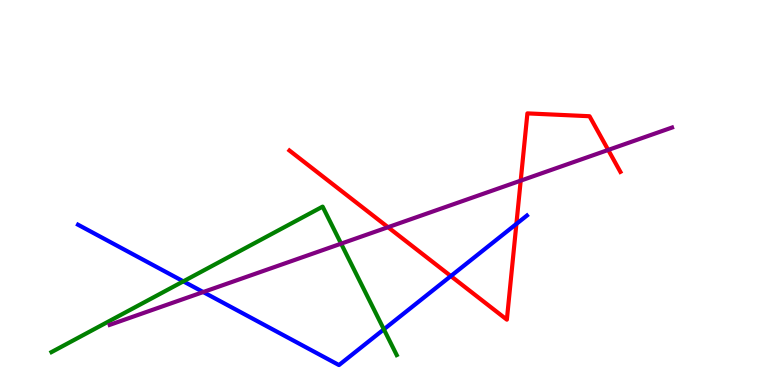[{'lines': ['blue', 'red'], 'intersections': [{'x': 5.82, 'y': 2.83}, {'x': 6.66, 'y': 4.18}]}, {'lines': ['green', 'red'], 'intersections': []}, {'lines': ['purple', 'red'], 'intersections': [{'x': 5.01, 'y': 4.1}, {'x': 6.72, 'y': 5.31}, {'x': 7.85, 'y': 6.11}]}, {'lines': ['blue', 'green'], 'intersections': [{'x': 2.37, 'y': 2.69}, {'x': 4.95, 'y': 1.45}]}, {'lines': ['blue', 'purple'], 'intersections': [{'x': 2.62, 'y': 2.41}]}, {'lines': ['green', 'purple'], 'intersections': [{'x': 4.4, 'y': 3.67}]}]